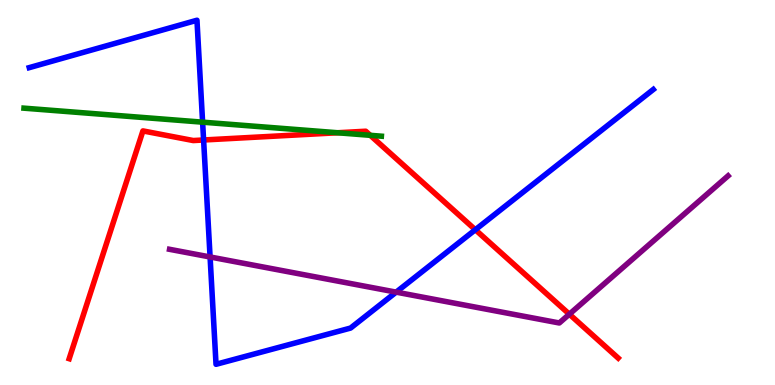[{'lines': ['blue', 'red'], 'intersections': [{'x': 2.63, 'y': 6.36}, {'x': 6.13, 'y': 4.03}]}, {'lines': ['green', 'red'], 'intersections': [{'x': 4.36, 'y': 6.55}, {'x': 4.78, 'y': 6.49}]}, {'lines': ['purple', 'red'], 'intersections': [{'x': 7.35, 'y': 1.84}]}, {'lines': ['blue', 'green'], 'intersections': [{'x': 2.61, 'y': 6.83}]}, {'lines': ['blue', 'purple'], 'intersections': [{'x': 2.71, 'y': 3.33}, {'x': 5.11, 'y': 2.41}]}, {'lines': ['green', 'purple'], 'intersections': []}]